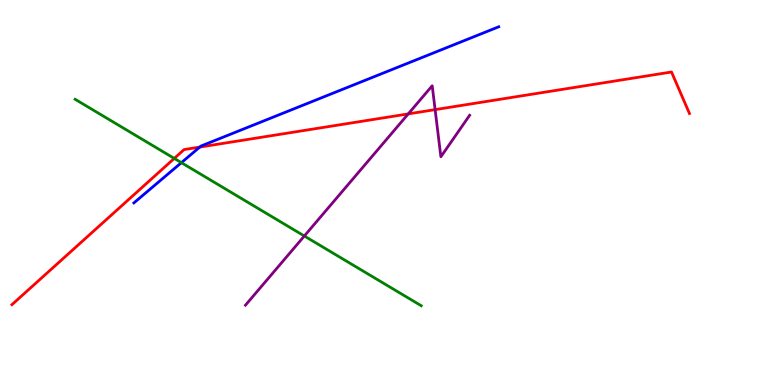[{'lines': ['blue', 'red'], 'intersections': [{'x': 2.58, 'y': 6.18}]}, {'lines': ['green', 'red'], 'intersections': [{'x': 2.25, 'y': 5.89}]}, {'lines': ['purple', 'red'], 'intersections': [{'x': 5.27, 'y': 7.04}, {'x': 5.61, 'y': 7.15}]}, {'lines': ['blue', 'green'], 'intersections': [{'x': 2.34, 'y': 5.78}]}, {'lines': ['blue', 'purple'], 'intersections': []}, {'lines': ['green', 'purple'], 'intersections': [{'x': 3.93, 'y': 3.87}]}]